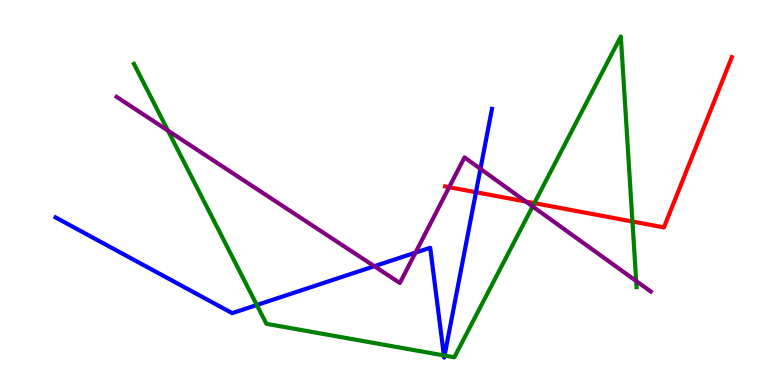[{'lines': ['blue', 'red'], 'intersections': [{'x': 6.14, 'y': 5.01}]}, {'lines': ['green', 'red'], 'intersections': [{'x': 6.89, 'y': 4.72}, {'x': 8.16, 'y': 4.25}]}, {'lines': ['purple', 'red'], 'intersections': [{'x': 5.8, 'y': 5.14}, {'x': 6.78, 'y': 4.76}]}, {'lines': ['blue', 'green'], 'intersections': [{'x': 3.31, 'y': 2.08}, {'x': 5.73, 'y': 0.768}, {'x': 5.74, 'y': 0.765}]}, {'lines': ['blue', 'purple'], 'intersections': [{'x': 4.83, 'y': 3.09}, {'x': 5.36, 'y': 3.44}, {'x': 6.2, 'y': 5.61}]}, {'lines': ['green', 'purple'], 'intersections': [{'x': 2.17, 'y': 6.61}, {'x': 6.87, 'y': 4.64}, {'x': 8.21, 'y': 2.7}]}]